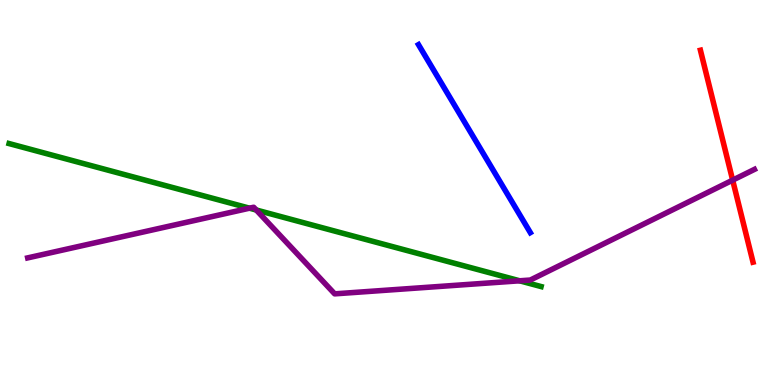[{'lines': ['blue', 'red'], 'intersections': []}, {'lines': ['green', 'red'], 'intersections': []}, {'lines': ['purple', 'red'], 'intersections': [{'x': 9.45, 'y': 5.32}]}, {'lines': ['blue', 'green'], 'intersections': []}, {'lines': ['blue', 'purple'], 'intersections': []}, {'lines': ['green', 'purple'], 'intersections': [{'x': 3.22, 'y': 4.59}, {'x': 3.31, 'y': 4.55}, {'x': 6.71, 'y': 2.71}]}]